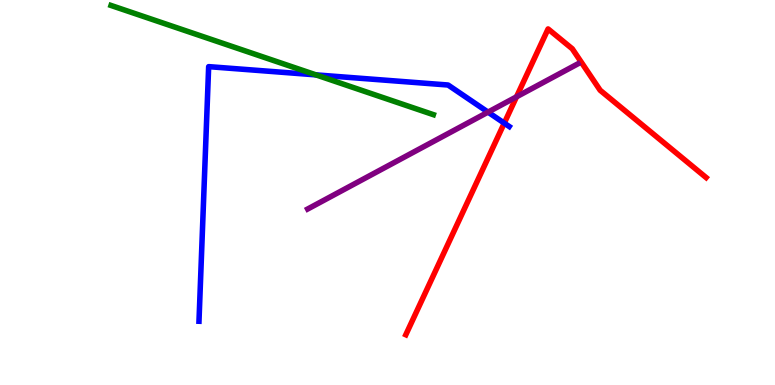[{'lines': ['blue', 'red'], 'intersections': [{'x': 6.51, 'y': 6.8}]}, {'lines': ['green', 'red'], 'intersections': []}, {'lines': ['purple', 'red'], 'intersections': [{'x': 6.66, 'y': 7.49}]}, {'lines': ['blue', 'green'], 'intersections': [{'x': 4.08, 'y': 8.06}]}, {'lines': ['blue', 'purple'], 'intersections': [{'x': 6.3, 'y': 7.09}]}, {'lines': ['green', 'purple'], 'intersections': []}]